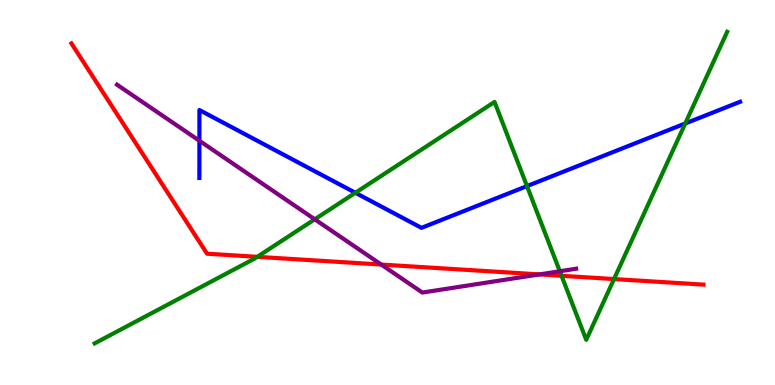[{'lines': ['blue', 'red'], 'intersections': []}, {'lines': ['green', 'red'], 'intersections': [{'x': 3.32, 'y': 3.33}, {'x': 7.25, 'y': 2.84}, {'x': 7.92, 'y': 2.75}]}, {'lines': ['purple', 'red'], 'intersections': [{'x': 4.92, 'y': 3.13}, {'x': 6.96, 'y': 2.87}]}, {'lines': ['blue', 'green'], 'intersections': [{'x': 4.59, 'y': 4.99}, {'x': 6.8, 'y': 5.17}, {'x': 8.84, 'y': 6.79}]}, {'lines': ['blue', 'purple'], 'intersections': [{'x': 2.57, 'y': 6.34}]}, {'lines': ['green', 'purple'], 'intersections': [{'x': 4.06, 'y': 4.3}, {'x': 7.22, 'y': 2.95}]}]